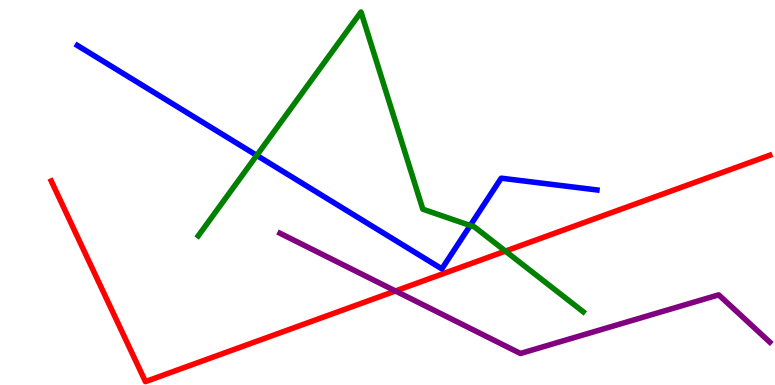[{'lines': ['blue', 'red'], 'intersections': []}, {'lines': ['green', 'red'], 'intersections': [{'x': 6.52, 'y': 3.48}]}, {'lines': ['purple', 'red'], 'intersections': [{'x': 5.1, 'y': 2.44}]}, {'lines': ['blue', 'green'], 'intersections': [{'x': 3.31, 'y': 5.96}, {'x': 6.07, 'y': 4.14}]}, {'lines': ['blue', 'purple'], 'intersections': []}, {'lines': ['green', 'purple'], 'intersections': []}]